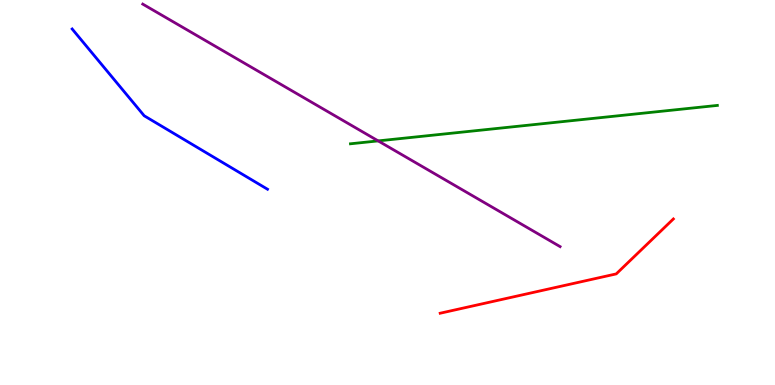[{'lines': ['blue', 'red'], 'intersections': []}, {'lines': ['green', 'red'], 'intersections': []}, {'lines': ['purple', 'red'], 'intersections': []}, {'lines': ['blue', 'green'], 'intersections': []}, {'lines': ['blue', 'purple'], 'intersections': []}, {'lines': ['green', 'purple'], 'intersections': [{'x': 4.88, 'y': 6.34}]}]